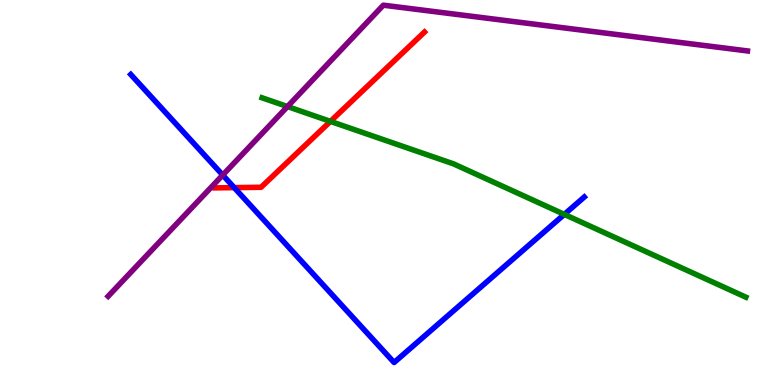[{'lines': ['blue', 'red'], 'intersections': [{'x': 3.02, 'y': 5.13}]}, {'lines': ['green', 'red'], 'intersections': [{'x': 4.26, 'y': 6.85}]}, {'lines': ['purple', 'red'], 'intersections': []}, {'lines': ['blue', 'green'], 'intersections': [{'x': 7.28, 'y': 4.43}]}, {'lines': ['blue', 'purple'], 'intersections': [{'x': 2.87, 'y': 5.45}]}, {'lines': ['green', 'purple'], 'intersections': [{'x': 3.71, 'y': 7.23}]}]